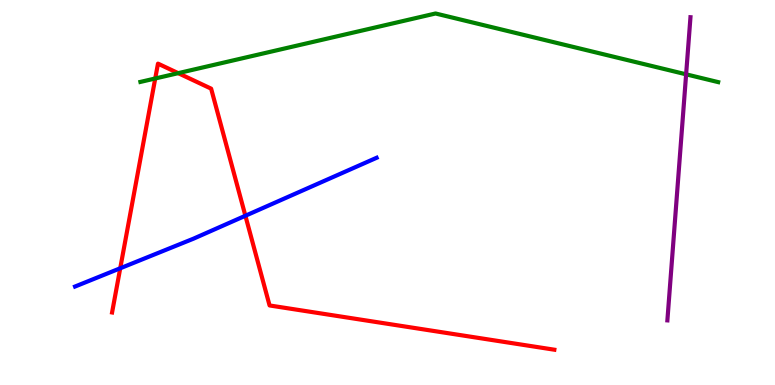[{'lines': ['blue', 'red'], 'intersections': [{'x': 1.55, 'y': 3.03}, {'x': 3.17, 'y': 4.4}]}, {'lines': ['green', 'red'], 'intersections': [{'x': 2.0, 'y': 7.96}, {'x': 2.3, 'y': 8.1}]}, {'lines': ['purple', 'red'], 'intersections': []}, {'lines': ['blue', 'green'], 'intersections': []}, {'lines': ['blue', 'purple'], 'intersections': []}, {'lines': ['green', 'purple'], 'intersections': [{'x': 8.85, 'y': 8.07}]}]